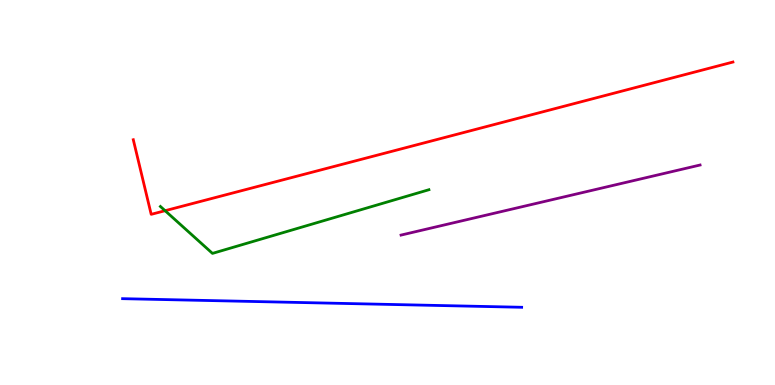[{'lines': ['blue', 'red'], 'intersections': []}, {'lines': ['green', 'red'], 'intersections': [{'x': 2.13, 'y': 4.53}]}, {'lines': ['purple', 'red'], 'intersections': []}, {'lines': ['blue', 'green'], 'intersections': []}, {'lines': ['blue', 'purple'], 'intersections': []}, {'lines': ['green', 'purple'], 'intersections': []}]